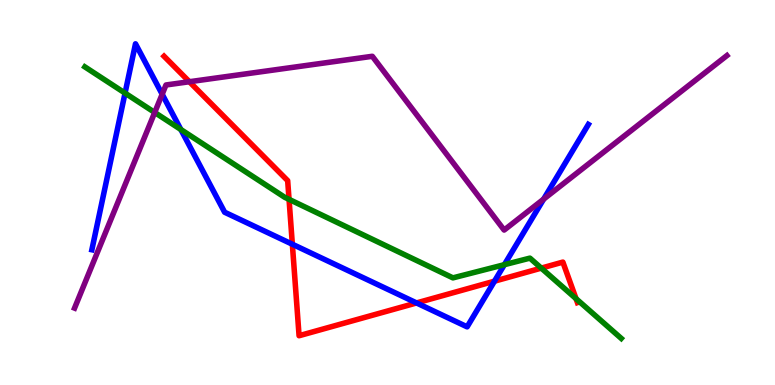[{'lines': ['blue', 'red'], 'intersections': [{'x': 3.77, 'y': 3.66}, {'x': 5.37, 'y': 2.13}, {'x': 6.38, 'y': 2.7}]}, {'lines': ['green', 'red'], 'intersections': [{'x': 3.73, 'y': 4.82}, {'x': 6.98, 'y': 3.04}, {'x': 7.43, 'y': 2.24}]}, {'lines': ['purple', 'red'], 'intersections': [{'x': 2.44, 'y': 7.88}]}, {'lines': ['blue', 'green'], 'intersections': [{'x': 1.61, 'y': 7.58}, {'x': 2.33, 'y': 6.64}, {'x': 6.51, 'y': 3.13}]}, {'lines': ['blue', 'purple'], 'intersections': [{'x': 2.09, 'y': 7.55}, {'x': 7.01, 'y': 4.83}]}, {'lines': ['green', 'purple'], 'intersections': [{'x': 2.0, 'y': 7.08}]}]